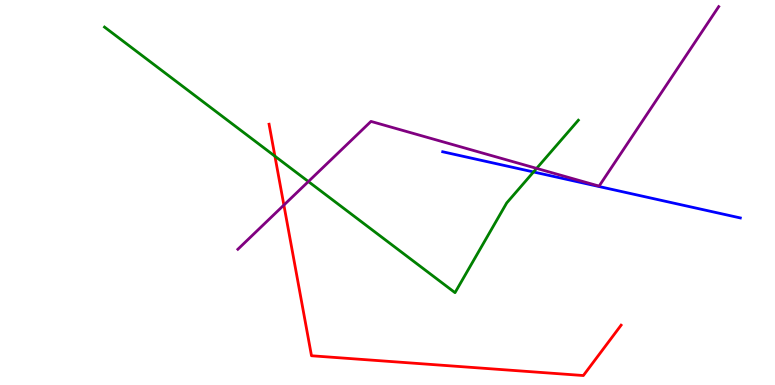[{'lines': ['blue', 'red'], 'intersections': []}, {'lines': ['green', 'red'], 'intersections': [{'x': 3.55, 'y': 5.94}]}, {'lines': ['purple', 'red'], 'intersections': [{'x': 3.66, 'y': 4.67}]}, {'lines': ['blue', 'green'], 'intersections': [{'x': 6.88, 'y': 5.53}]}, {'lines': ['blue', 'purple'], 'intersections': []}, {'lines': ['green', 'purple'], 'intersections': [{'x': 3.98, 'y': 5.28}, {'x': 6.92, 'y': 5.63}]}]